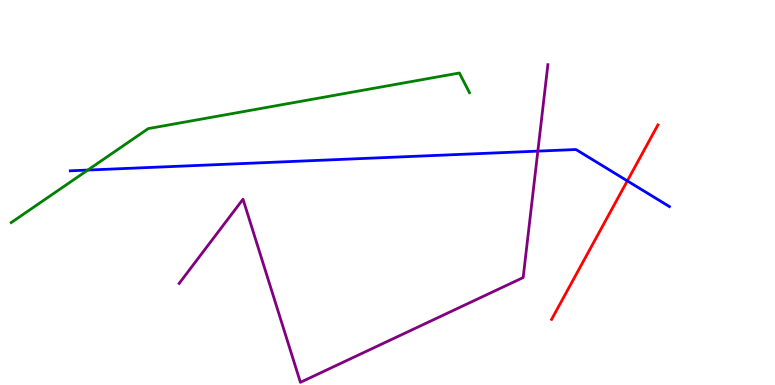[{'lines': ['blue', 'red'], 'intersections': [{'x': 8.09, 'y': 5.3}]}, {'lines': ['green', 'red'], 'intersections': []}, {'lines': ['purple', 'red'], 'intersections': []}, {'lines': ['blue', 'green'], 'intersections': [{'x': 1.13, 'y': 5.58}]}, {'lines': ['blue', 'purple'], 'intersections': [{'x': 6.94, 'y': 6.07}]}, {'lines': ['green', 'purple'], 'intersections': []}]